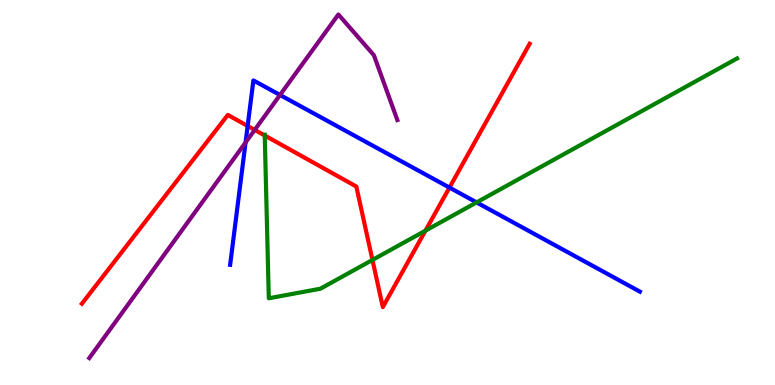[{'lines': ['blue', 'red'], 'intersections': [{'x': 3.2, 'y': 6.73}, {'x': 5.8, 'y': 5.13}]}, {'lines': ['green', 'red'], 'intersections': [{'x': 3.42, 'y': 6.48}, {'x': 4.81, 'y': 3.25}, {'x': 5.49, 'y': 4.01}]}, {'lines': ['purple', 'red'], 'intersections': [{'x': 3.29, 'y': 6.63}]}, {'lines': ['blue', 'green'], 'intersections': [{'x': 6.15, 'y': 4.74}]}, {'lines': ['blue', 'purple'], 'intersections': [{'x': 3.17, 'y': 6.3}, {'x': 3.61, 'y': 7.53}]}, {'lines': ['green', 'purple'], 'intersections': []}]